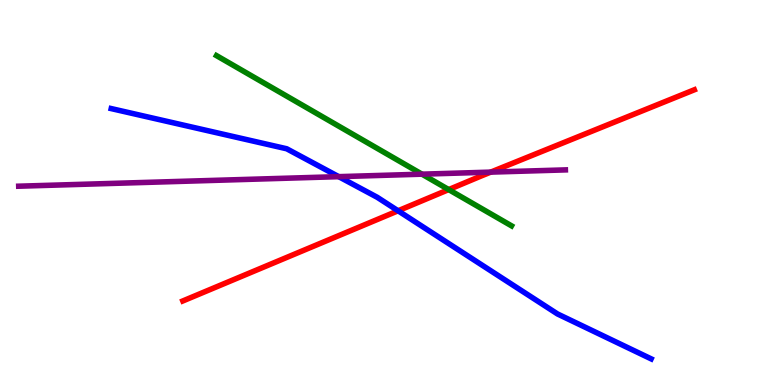[{'lines': ['blue', 'red'], 'intersections': [{'x': 5.14, 'y': 4.52}]}, {'lines': ['green', 'red'], 'intersections': [{'x': 5.79, 'y': 5.08}]}, {'lines': ['purple', 'red'], 'intersections': [{'x': 6.33, 'y': 5.53}]}, {'lines': ['blue', 'green'], 'intersections': []}, {'lines': ['blue', 'purple'], 'intersections': [{'x': 4.37, 'y': 5.41}]}, {'lines': ['green', 'purple'], 'intersections': [{'x': 5.44, 'y': 5.48}]}]